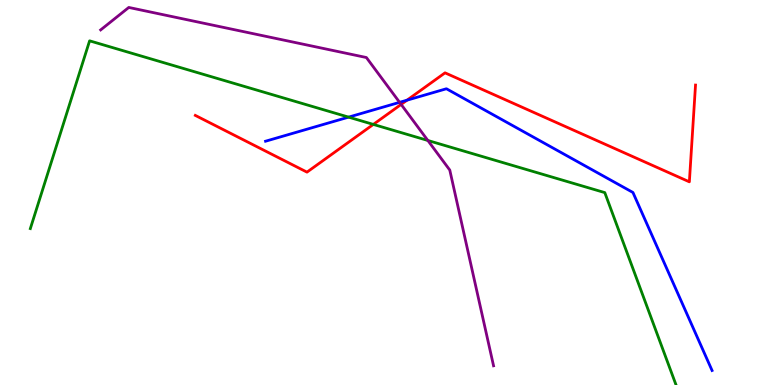[{'lines': ['blue', 'red'], 'intersections': [{'x': 5.25, 'y': 7.4}]}, {'lines': ['green', 'red'], 'intersections': [{'x': 4.82, 'y': 6.77}]}, {'lines': ['purple', 'red'], 'intersections': [{'x': 5.18, 'y': 7.29}]}, {'lines': ['blue', 'green'], 'intersections': [{'x': 4.5, 'y': 6.96}]}, {'lines': ['blue', 'purple'], 'intersections': [{'x': 5.16, 'y': 7.34}]}, {'lines': ['green', 'purple'], 'intersections': [{'x': 5.52, 'y': 6.35}]}]